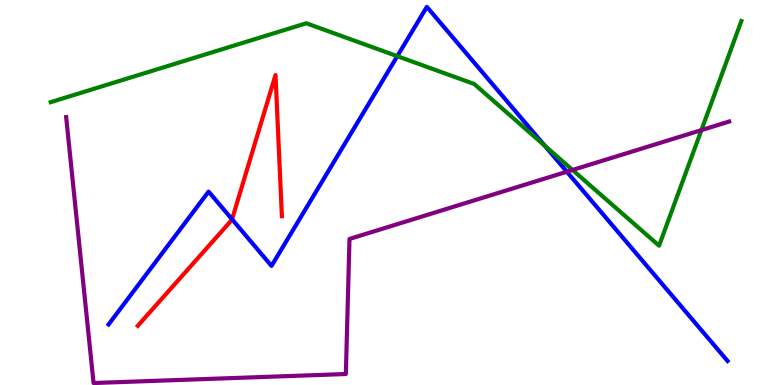[{'lines': ['blue', 'red'], 'intersections': [{'x': 2.99, 'y': 4.3}]}, {'lines': ['green', 'red'], 'intersections': []}, {'lines': ['purple', 'red'], 'intersections': []}, {'lines': ['blue', 'green'], 'intersections': [{'x': 5.13, 'y': 8.54}, {'x': 7.03, 'y': 6.22}]}, {'lines': ['blue', 'purple'], 'intersections': [{'x': 7.31, 'y': 5.54}]}, {'lines': ['green', 'purple'], 'intersections': [{'x': 7.39, 'y': 5.58}, {'x': 9.05, 'y': 6.62}]}]